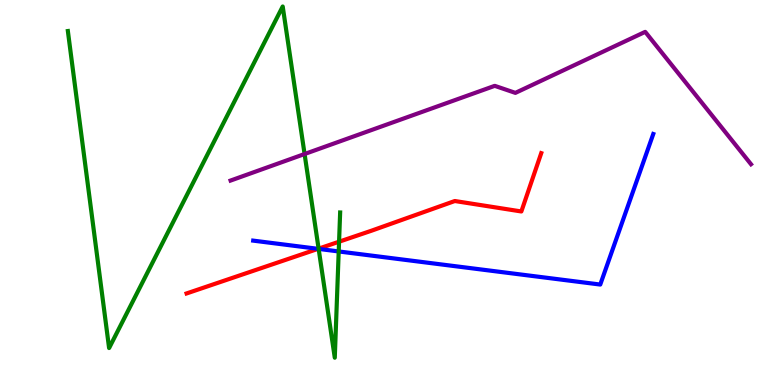[{'lines': ['blue', 'red'], 'intersections': [{'x': 4.1, 'y': 3.54}]}, {'lines': ['green', 'red'], 'intersections': [{'x': 4.11, 'y': 3.54}, {'x': 4.38, 'y': 3.72}]}, {'lines': ['purple', 'red'], 'intersections': []}, {'lines': ['blue', 'green'], 'intersections': [{'x': 4.11, 'y': 3.53}, {'x': 4.37, 'y': 3.47}]}, {'lines': ['blue', 'purple'], 'intersections': []}, {'lines': ['green', 'purple'], 'intersections': [{'x': 3.93, 'y': 6.0}]}]